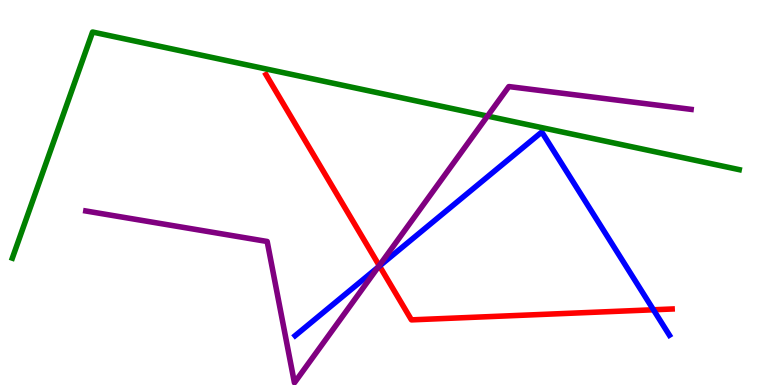[{'lines': ['blue', 'red'], 'intersections': [{'x': 4.9, 'y': 3.09}, {'x': 8.43, 'y': 1.95}]}, {'lines': ['green', 'red'], 'intersections': []}, {'lines': ['purple', 'red'], 'intersections': [{'x': 4.89, 'y': 3.1}]}, {'lines': ['blue', 'green'], 'intersections': []}, {'lines': ['blue', 'purple'], 'intersections': [{'x': 4.88, 'y': 3.06}]}, {'lines': ['green', 'purple'], 'intersections': [{'x': 6.29, 'y': 6.98}]}]